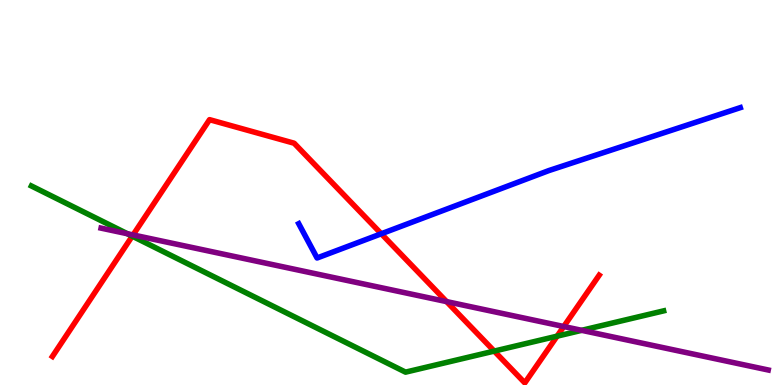[{'lines': ['blue', 'red'], 'intersections': [{'x': 4.92, 'y': 3.93}]}, {'lines': ['green', 'red'], 'intersections': [{'x': 1.71, 'y': 3.87}, {'x': 6.38, 'y': 0.881}, {'x': 7.19, 'y': 1.27}]}, {'lines': ['purple', 'red'], 'intersections': [{'x': 1.72, 'y': 3.9}, {'x': 5.76, 'y': 2.17}, {'x': 7.27, 'y': 1.52}]}, {'lines': ['blue', 'green'], 'intersections': []}, {'lines': ['blue', 'purple'], 'intersections': []}, {'lines': ['green', 'purple'], 'intersections': [{'x': 1.64, 'y': 3.93}, {'x': 7.51, 'y': 1.42}]}]